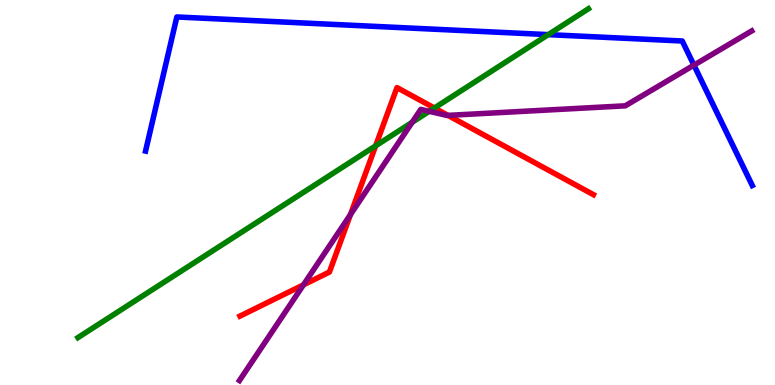[{'lines': ['blue', 'red'], 'intersections': []}, {'lines': ['green', 'red'], 'intersections': [{'x': 4.85, 'y': 6.21}, {'x': 5.61, 'y': 7.19}]}, {'lines': ['purple', 'red'], 'intersections': [{'x': 3.92, 'y': 2.6}, {'x': 4.52, 'y': 4.43}, {'x': 5.78, 'y': 7.0}]}, {'lines': ['blue', 'green'], 'intersections': [{'x': 7.07, 'y': 9.1}]}, {'lines': ['blue', 'purple'], 'intersections': [{'x': 8.95, 'y': 8.31}]}, {'lines': ['green', 'purple'], 'intersections': [{'x': 5.32, 'y': 6.82}, {'x': 5.54, 'y': 7.11}]}]